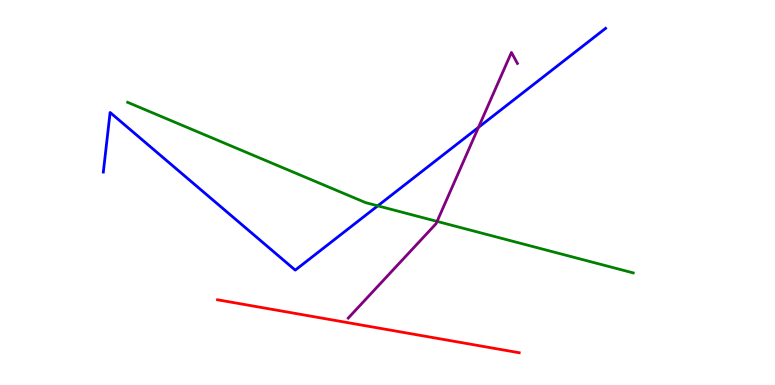[{'lines': ['blue', 'red'], 'intersections': []}, {'lines': ['green', 'red'], 'intersections': []}, {'lines': ['purple', 'red'], 'intersections': []}, {'lines': ['blue', 'green'], 'intersections': [{'x': 4.87, 'y': 4.65}]}, {'lines': ['blue', 'purple'], 'intersections': [{'x': 6.17, 'y': 6.69}]}, {'lines': ['green', 'purple'], 'intersections': [{'x': 5.64, 'y': 4.25}]}]